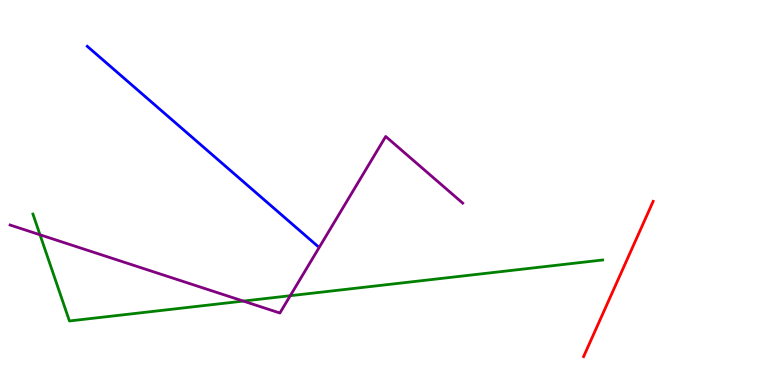[{'lines': ['blue', 'red'], 'intersections': []}, {'lines': ['green', 'red'], 'intersections': []}, {'lines': ['purple', 'red'], 'intersections': []}, {'lines': ['blue', 'green'], 'intersections': []}, {'lines': ['blue', 'purple'], 'intersections': []}, {'lines': ['green', 'purple'], 'intersections': [{'x': 0.516, 'y': 3.9}, {'x': 3.14, 'y': 2.18}, {'x': 3.75, 'y': 2.32}]}]